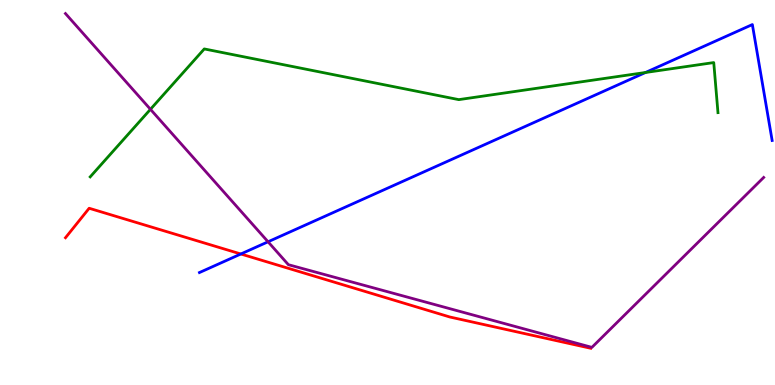[{'lines': ['blue', 'red'], 'intersections': [{'x': 3.11, 'y': 3.4}]}, {'lines': ['green', 'red'], 'intersections': []}, {'lines': ['purple', 'red'], 'intersections': []}, {'lines': ['blue', 'green'], 'intersections': [{'x': 8.33, 'y': 8.12}]}, {'lines': ['blue', 'purple'], 'intersections': [{'x': 3.46, 'y': 3.72}]}, {'lines': ['green', 'purple'], 'intersections': [{'x': 1.94, 'y': 7.16}]}]